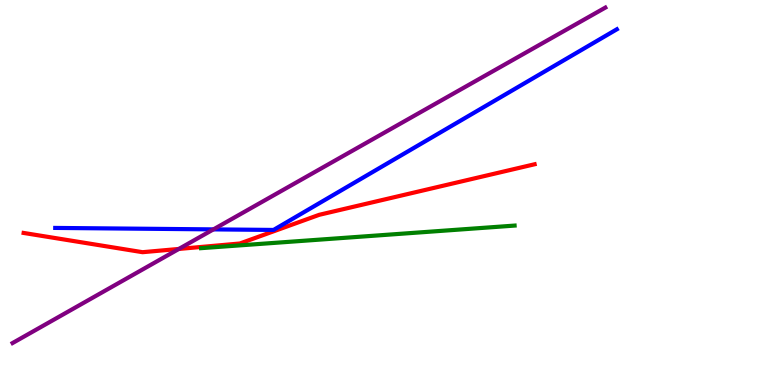[{'lines': ['blue', 'red'], 'intersections': []}, {'lines': ['green', 'red'], 'intersections': []}, {'lines': ['purple', 'red'], 'intersections': [{'x': 2.31, 'y': 3.53}]}, {'lines': ['blue', 'green'], 'intersections': []}, {'lines': ['blue', 'purple'], 'intersections': [{'x': 2.75, 'y': 4.04}]}, {'lines': ['green', 'purple'], 'intersections': []}]